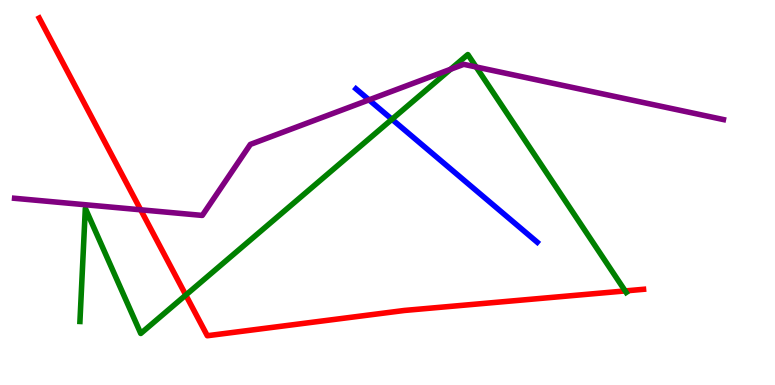[{'lines': ['blue', 'red'], 'intersections': []}, {'lines': ['green', 'red'], 'intersections': [{'x': 2.4, 'y': 2.34}, {'x': 8.07, 'y': 2.44}]}, {'lines': ['purple', 'red'], 'intersections': [{'x': 1.82, 'y': 4.55}]}, {'lines': ['blue', 'green'], 'intersections': [{'x': 5.06, 'y': 6.9}]}, {'lines': ['blue', 'purple'], 'intersections': [{'x': 4.76, 'y': 7.41}]}, {'lines': ['green', 'purple'], 'intersections': [{'x': 5.81, 'y': 8.2}, {'x': 6.14, 'y': 8.26}]}]